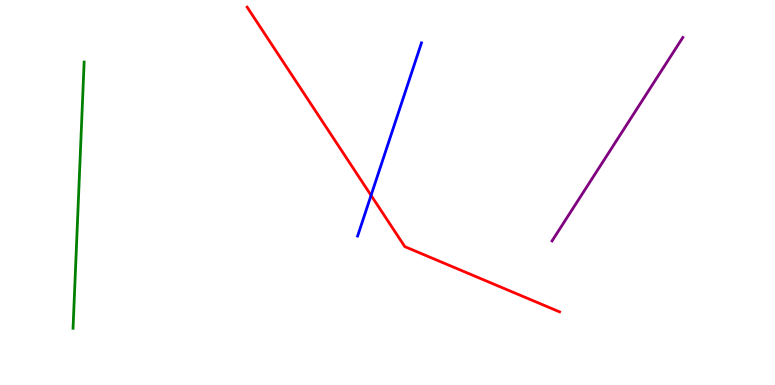[{'lines': ['blue', 'red'], 'intersections': [{'x': 4.79, 'y': 4.93}]}, {'lines': ['green', 'red'], 'intersections': []}, {'lines': ['purple', 'red'], 'intersections': []}, {'lines': ['blue', 'green'], 'intersections': []}, {'lines': ['blue', 'purple'], 'intersections': []}, {'lines': ['green', 'purple'], 'intersections': []}]